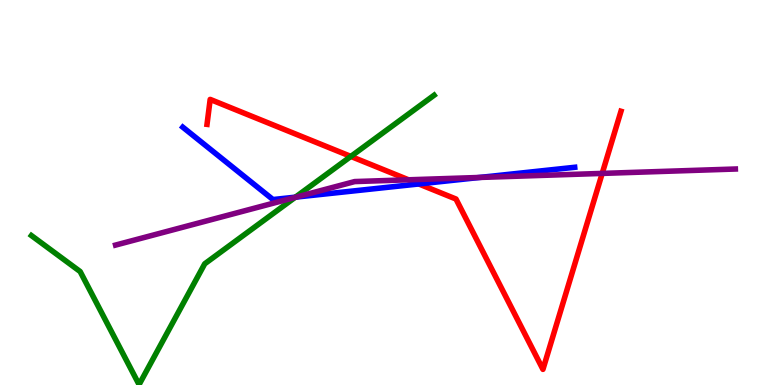[{'lines': ['blue', 'red'], 'intersections': [{'x': 5.4, 'y': 5.22}]}, {'lines': ['green', 'red'], 'intersections': [{'x': 4.53, 'y': 5.94}]}, {'lines': ['purple', 'red'], 'intersections': [{'x': 5.27, 'y': 5.33}, {'x': 7.77, 'y': 5.5}]}, {'lines': ['blue', 'green'], 'intersections': [{'x': 3.81, 'y': 4.88}]}, {'lines': ['blue', 'purple'], 'intersections': [{'x': 3.83, 'y': 4.88}, {'x': 6.19, 'y': 5.39}]}, {'lines': ['green', 'purple'], 'intersections': [{'x': 3.81, 'y': 4.87}]}]